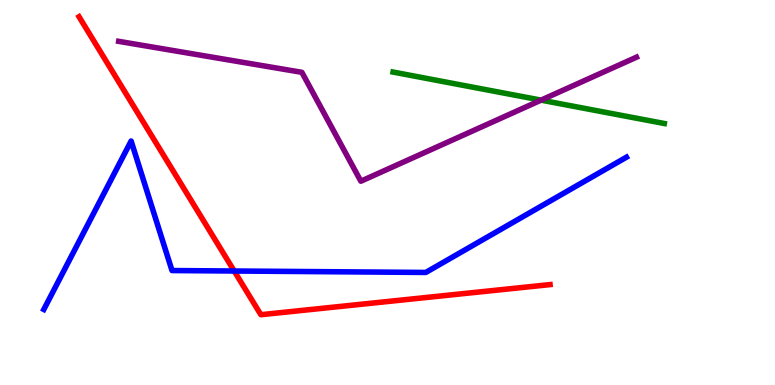[{'lines': ['blue', 'red'], 'intersections': [{'x': 3.02, 'y': 2.96}]}, {'lines': ['green', 'red'], 'intersections': []}, {'lines': ['purple', 'red'], 'intersections': []}, {'lines': ['blue', 'green'], 'intersections': []}, {'lines': ['blue', 'purple'], 'intersections': []}, {'lines': ['green', 'purple'], 'intersections': [{'x': 6.98, 'y': 7.4}]}]